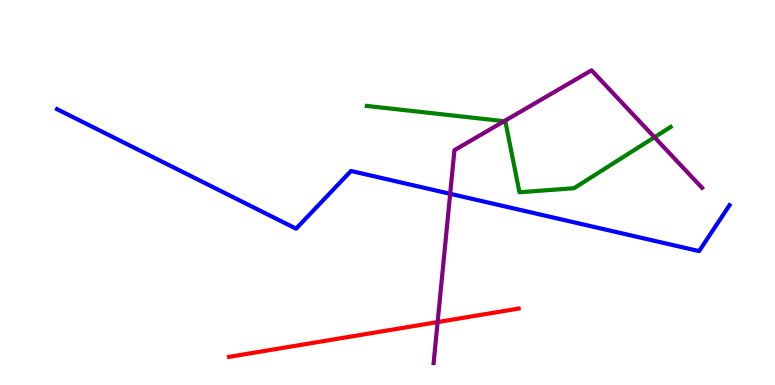[{'lines': ['blue', 'red'], 'intersections': []}, {'lines': ['green', 'red'], 'intersections': []}, {'lines': ['purple', 'red'], 'intersections': [{'x': 5.65, 'y': 1.63}]}, {'lines': ['blue', 'green'], 'intersections': []}, {'lines': ['blue', 'purple'], 'intersections': [{'x': 5.81, 'y': 4.97}]}, {'lines': ['green', 'purple'], 'intersections': [{'x': 6.51, 'y': 6.85}, {'x': 8.44, 'y': 6.44}]}]